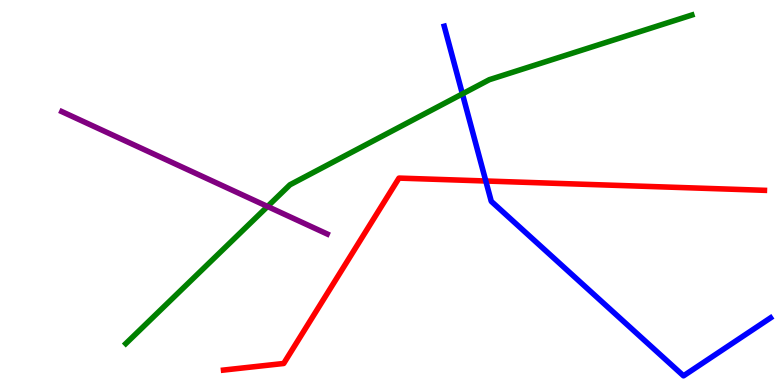[{'lines': ['blue', 'red'], 'intersections': [{'x': 6.27, 'y': 5.3}]}, {'lines': ['green', 'red'], 'intersections': []}, {'lines': ['purple', 'red'], 'intersections': []}, {'lines': ['blue', 'green'], 'intersections': [{'x': 5.97, 'y': 7.56}]}, {'lines': ['blue', 'purple'], 'intersections': []}, {'lines': ['green', 'purple'], 'intersections': [{'x': 3.45, 'y': 4.64}]}]